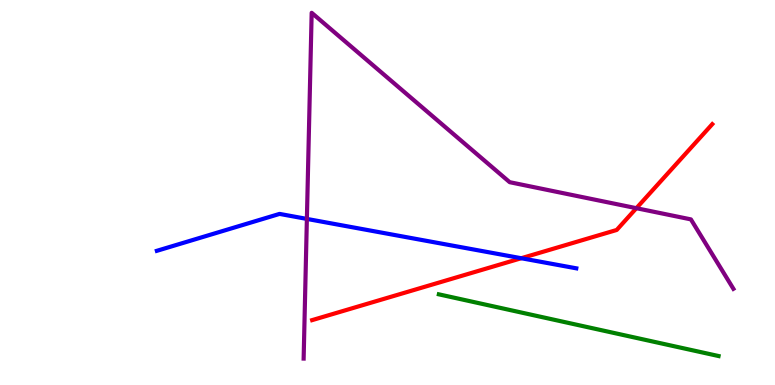[{'lines': ['blue', 'red'], 'intersections': [{'x': 6.73, 'y': 3.29}]}, {'lines': ['green', 'red'], 'intersections': []}, {'lines': ['purple', 'red'], 'intersections': [{'x': 8.21, 'y': 4.59}]}, {'lines': ['blue', 'green'], 'intersections': []}, {'lines': ['blue', 'purple'], 'intersections': [{'x': 3.96, 'y': 4.31}]}, {'lines': ['green', 'purple'], 'intersections': []}]